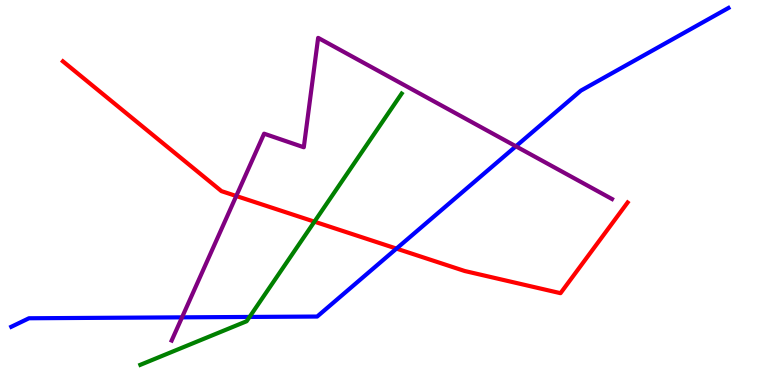[{'lines': ['blue', 'red'], 'intersections': [{'x': 5.12, 'y': 3.54}]}, {'lines': ['green', 'red'], 'intersections': [{'x': 4.06, 'y': 4.24}]}, {'lines': ['purple', 'red'], 'intersections': [{'x': 3.05, 'y': 4.91}]}, {'lines': ['blue', 'green'], 'intersections': [{'x': 3.22, 'y': 1.77}]}, {'lines': ['blue', 'purple'], 'intersections': [{'x': 2.35, 'y': 1.76}, {'x': 6.66, 'y': 6.2}]}, {'lines': ['green', 'purple'], 'intersections': []}]